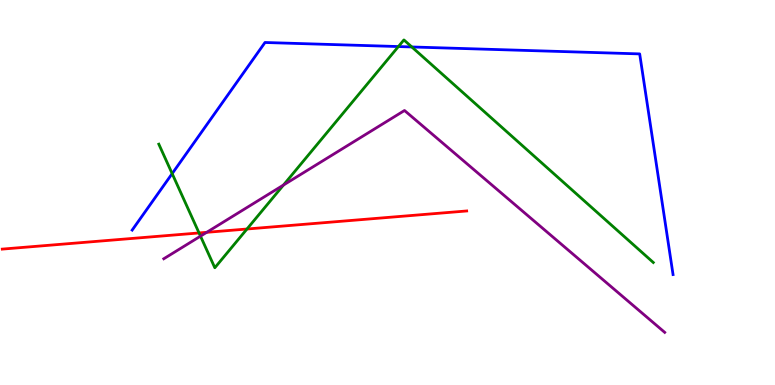[{'lines': ['blue', 'red'], 'intersections': []}, {'lines': ['green', 'red'], 'intersections': [{'x': 2.57, 'y': 3.95}, {'x': 3.19, 'y': 4.05}]}, {'lines': ['purple', 'red'], 'intersections': [{'x': 2.67, 'y': 3.97}]}, {'lines': ['blue', 'green'], 'intersections': [{'x': 2.22, 'y': 5.49}, {'x': 5.14, 'y': 8.79}, {'x': 5.31, 'y': 8.78}]}, {'lines': ['blue', 'purple'], 'intersections': []}, {'lines': ['green', 'purple'], 'intersections': [{'x': 2.59, 'y': 3.87}, {'x': 3.66, 'y': 5.19}]}]